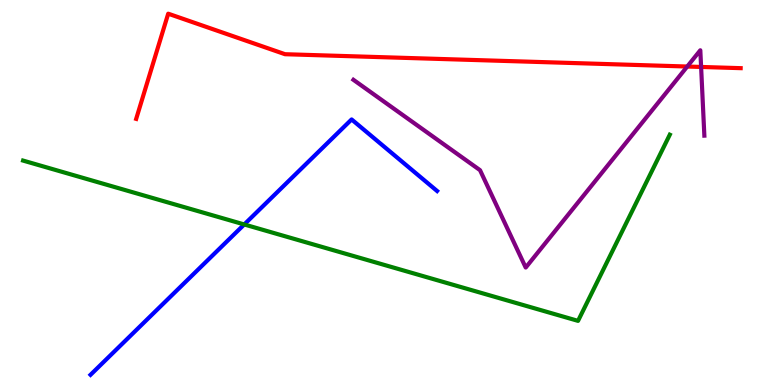[{'lines': ['blue', 'red'], 'intersections': []}, {'lines': ['green', 'red'], 'intersections': []}, {'lines': ['purple', 'red'], 'intersections': [{'x': 8.87, 'y': 8.27}, {'x': 9.05, 'y': 8.26}]}, {'lines': ['blue', 'green'], 'intersections': [{'x': 3.15, 'y': 4.17}]}, {'lines': ['blue', 'purple'], 'intersections': []}, {'lines': ['green', 'purple'], 'intersections': []}]